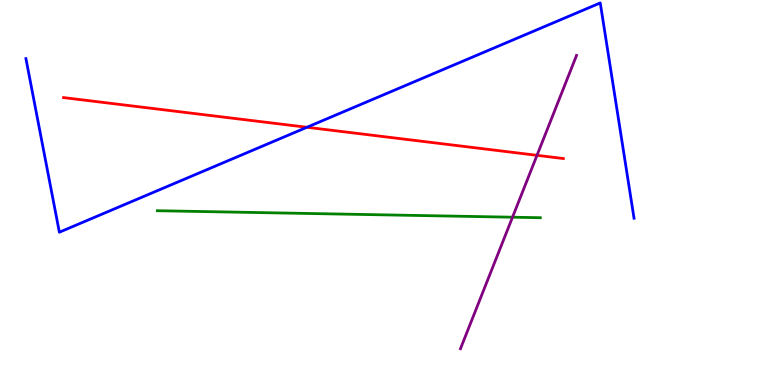[{'lines': ['blue', 'red'], 'intersections': [{'x': 3.96, 'y': 6.69}]}, {'lines': ['green', 'red'], 'intersections': []}, {'lines': ['purple', 'red'], 'intersections': [{'x': 6.93, 'y': 5.97}]}, {'lines': ['blue', 'green'], 'intersections': []}, {'lines': ['blue', 'purple'], 'intersections': []}, {'lines': ['green', 'purple'], 'intersections': [{'x': 6.61, 'y': 4.36}]}]